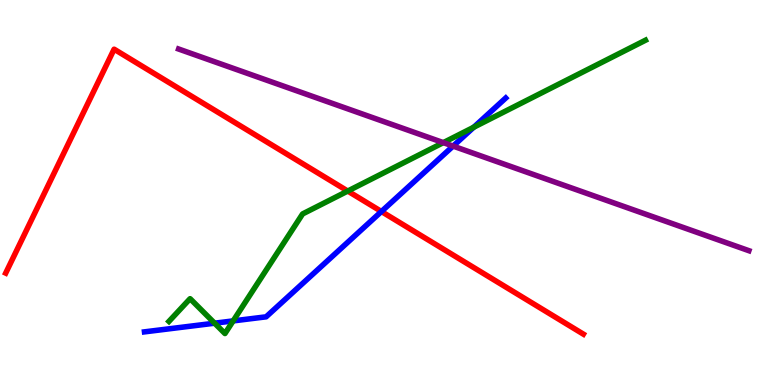[{'lines': ['blue', 'red'], 'intersections': [{'x': 4.92, 'y': 4.51}]}, {'lines': ['green', 'red'], 'intersections': [{'x': 4.49, 'y': 5.04}]}, {'lines': ['purple', 'red'], 'intersections': []}, {'lines': ['blue', 'green'], 'intersections': [{'x': 2.77, 'y': 1.61}, {'x': 3.01, 'y': 1.66}, {'x': 6.11, 'y': 6.7}]}, {'lines': ['blue', 'purple'], 'intersections': [{'x': 5.85, 'y': 6.21}]}, {'lines': ['green', 'purple'], 'intersections': [{'x': 5.72, 'y': 6.3}]}]